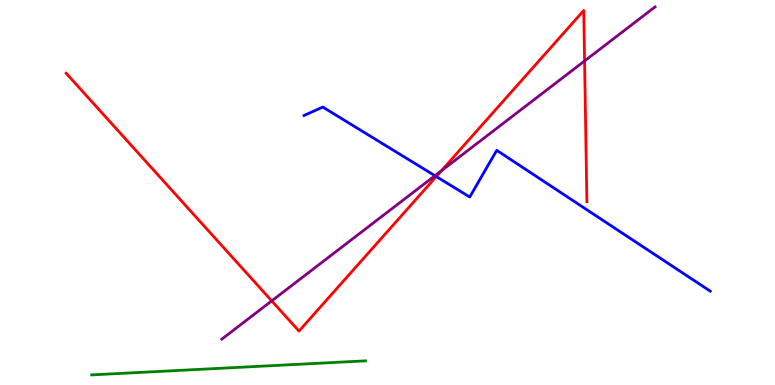[{'lines': ['blue', 'red'], 'intersections': [{'x': 5.63, 'y': 5.41}]}, {'lines': ['green', 'red'], 'intersections': []}, {'lines': ['purple', 'red'], 'intersections': [{'x': 3.51, 'y': 2.18}, {'x': 5.7, 'y': 5.56}, {'x': 7.54, 'y': 8.42}]}, {'lines': ['blue', 'green'], 'intersections': []}, {'lines': ['blue', 'purple'], 'intersections': [{'x': 5.61, 'y': 5.44}]}, {'lines': ['green', 'purple'], 'intersections': []}]